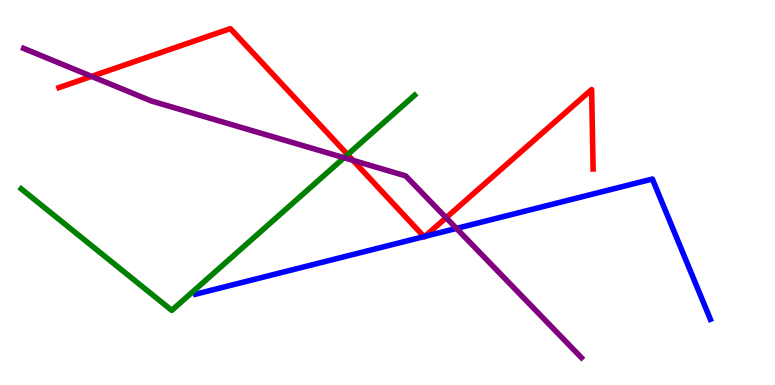[{'lines': ['blue', 'red'], 'intersections': [{'x': 5.47, 'y': 3.85}, {'x': 5.48, 'y': 3.86}]}, {'lines': ['green', 'red'], 'intersections': [{'x': 4.49, 'y': 5.98}]}, {'lines': ['purple', 'red'], 'intersections': [{'x': 1.18, 'y': 8.02}, {'x': 4.55, 'y': 5.83}, {'x': 5.76, 'y': 4.34}]}, {'lines': ['blue', 'green'], 'intersections': []}, {'lines': ['blue', 'purple'], 'intersections': [{'x': 5.89, 'y': 4.07}]}, {'lines': ['green', 'purple'], 'intersections': [{'x': 4.44, 'y': 5.9}]}]